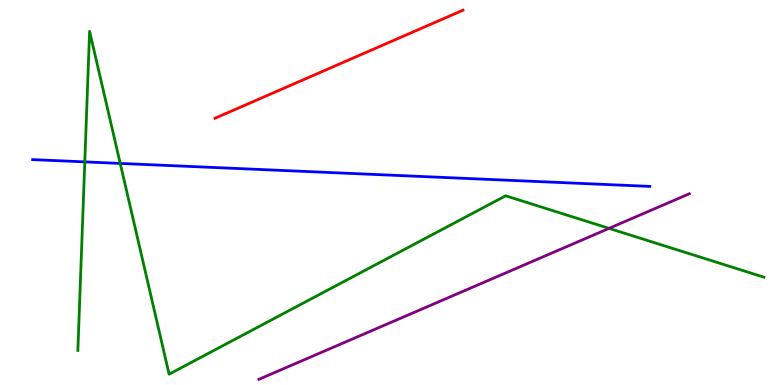[{'lines': ['blue', 'red'], 'intersections': []}, {'lines': ['green', 'red'], 'intersections': []}, {'lines': ['purple', 'red'], 'intersections': []}, {'lines': ['blue', 'green'], 'intersections': [{'x': 1.09, 'y': 5.8}, {'x': 1.55, 'y': 5.76}]}, {'lines': ['blue', 'purple'], 'intersections': []}, {'lines': ['green', 'purple'], 'intersections': [{'x': 7.86, 'y': 4.07}]}]